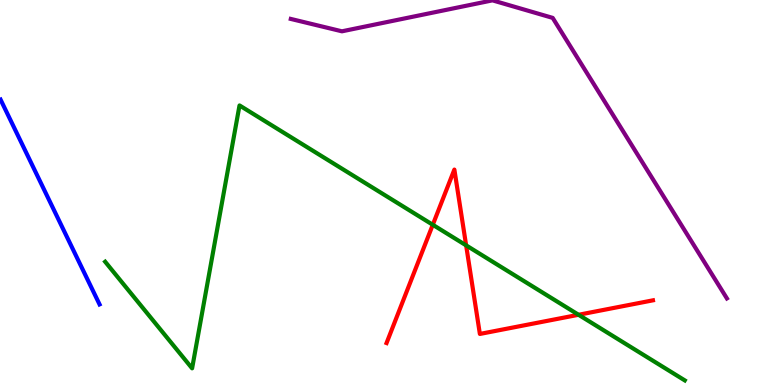[{'lines': ['blue', 'red'], 'intersections': []}, {'lines': ['green', 'red'], 'intersections': [{'x': 5.58, 'y': 4.16}, {'x': 6.01, 'y': 3.63}, {'x': 7.47, 'y': 1.82}]}, {'lines': ['purple', 'red'], 'intersections': []}, {'lines': ['blue', 'green'], 'intersections': []}, {'lines': ['blue', 'purple'], 'intersections': []}, {'lines': ['green', 'purple'], 'intersections': []}]